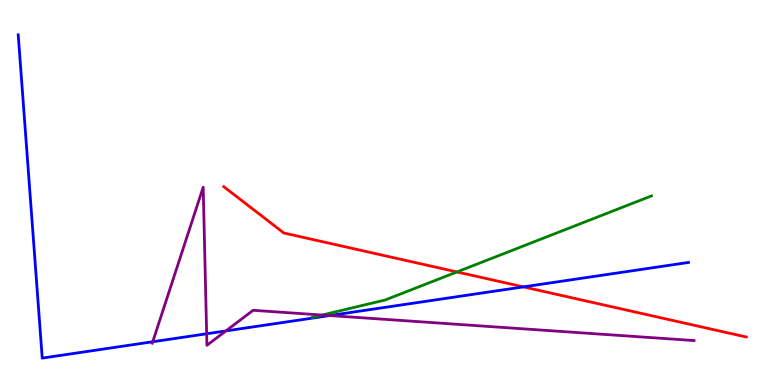[{'lines': ['blue', 'red'], 'intersections': [{'x': 6.75, 'y': 2.55}]}, {'lines': ['green', 'red'], 'intersections': [{'x': 5.9, 'y': 2.94}]}, {'lines': ['purple', 'red'], 'intersections': []}, {'lines': ['blue', 'green'], 'intersections': []}, {'lines': ['blue', 'purple'], 'intersections': [{'x': 1.97, 'y': 1.12}, {'x': 2.67, 'y': 1.33}, {'x': 2.91, 'y': 1.4}, {'x': 4.25, 'y': 1.8}]}, {'lines': ['green', 'purple'], 'intersections': [{'x': 4.16, 'y': 1.82}]}]